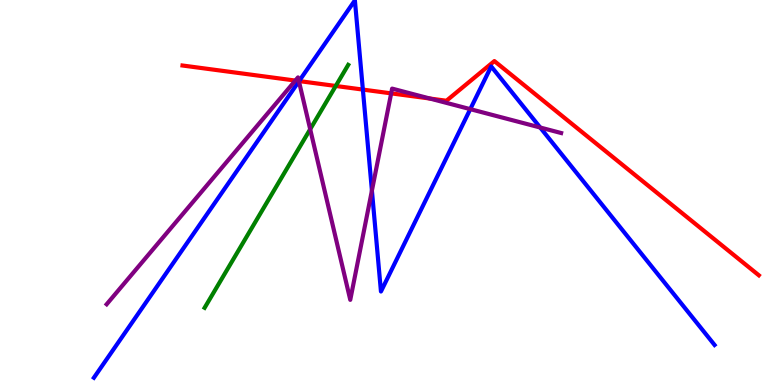[{'lines': ['blue', 'red'], 'intersections': [{'x': 3.86, 'y': 7.89}, {'x': 4.68, 'y': 7.67}]}, {'lines': ['green', 'red'], 'intersections': [{'x': 4.33, 'y': 7.77}]}, {'lines': ['purple', 'red'], 'intersections': [{'x': 3.81, 'y': 7.91}, {'x': 3.86, 'y': 7.9}, {'x': 5.05, 'y': 7.57}, {'x': 5.55, 'y': 7.44}]}, {'lines': ['blue', 'green'], 'intersections': []}, {'lines': ['blue', 'purple'], 'intersections': [{'x': 3.86, 'y': 7.89}, {'x': 4.8, 'y': 5.05}, {'x': 6.07, 'y': 7.16}, {'x': 6.97, 'y': 6.69}]}, {'lines': ['green', 'purple'], 'intersections': [{'x': 4.0, 'y': 6.64}]}]